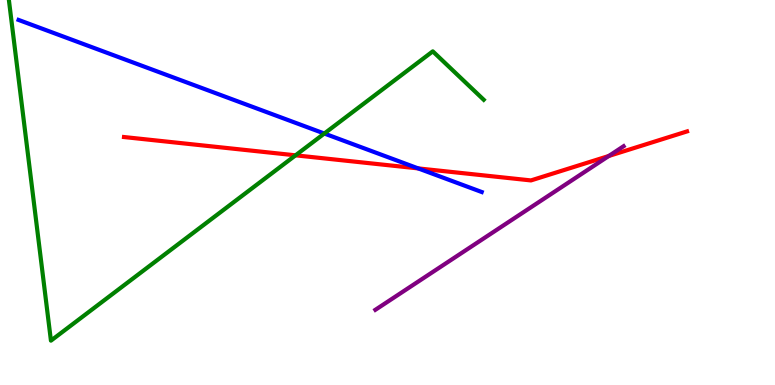[{'lines': ['blue', 'red'], 'intersections': [{'x': 5.4, 'y': 5.63}]}, {'lines': ['green', 'red'], 'intersections': [{'x': 3.81, 'y': 5.97}]}, {'lines': ['purple', 'red'], 'intersections': [{'x': 7.86, 'y': 5.95}]}, {'lines': ['blue', 'green'], 'intersections': [{'x': 4.18, 'y': 6.53}]}, {'lines': ['blue', 'purple'], 'intersections': []}, {'lines': ['green', 'purple'], 'intersections': []}]